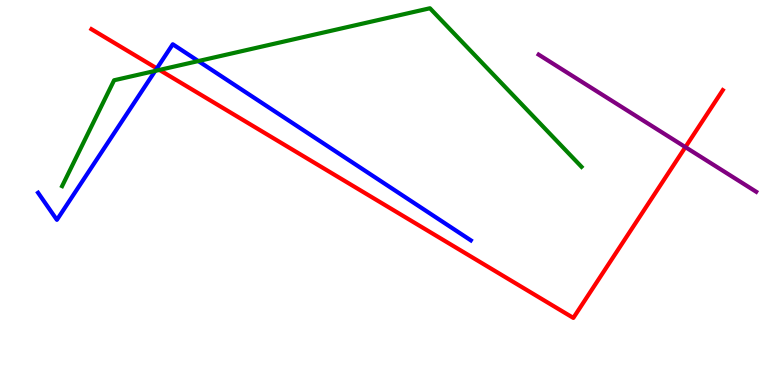[{'lines': ['blue', 'red'], 'intersections': [{'x': 2.02, 'y': 8.22}]}, {'lines': ['green', 'red'], 'intersections': [{'x': 2.06, 'y': 8.18}]}, {'lines': ['purple', 'red'], 'intersections': [{'x': 8.84, 'y': 6.18}]}, {'lines': ['blue', 'green'], 'intersections': [{'x': 2.0, 'y': 8.16}, {'x': 2.56, 'y': 8.41}]}, {'lines': ['blue', 'purple'], 'intersections': []}, {'lines': ['green', 'purple'], 'intersections': []}]